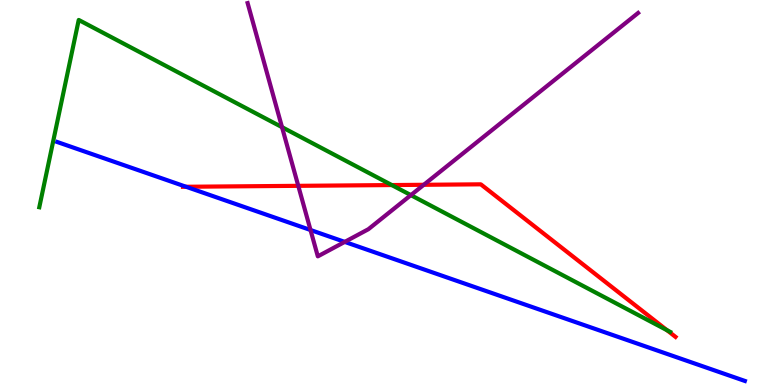[{'lines': ['blue', 'red'], 'intersections': [{'x': 2.4, 'y': 5.15}]}, {'lines': ['green', 'red'], 'intersections': [{'x': 5.06, 'y': 5.19}, {'x': 8.61, 'y': 1.42}]}, {'lines': ['purple', 'red'], 'intersections': [{'x': 3.85, 'y': 5.17}, {'x': 5.47, 'y': 5.2}]}, {'lines': ['blue', 'green'], 'intersections': []}, {'lines': ['blue', 'purple'], 'intersections': [{'x': 4.01, 'y': 4.03}, {'x': 4.45, 'y': 3.72}]}, {'lines': ['green', 'purple'], 'intersections': [{'x': 3.64, 'y': 6.7}, {'x': 5.3, 'y': 4.93}]}]